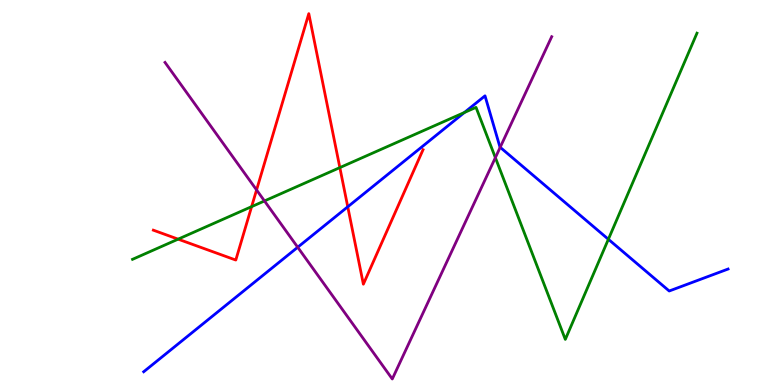[{'lines': ['blue', 'red'], 'intersections': [{'x': 4.49, 'y': 4.63}]}, {'lines': ['green', 'red'], 'intersections': [{'x': 2.3, 'y': 3.79}, {'x': 3.25, 'y': 4.63}, {'x': 4.39, 'y': 5.65}]}, {'lines': ['purple', 'red'], 'intersections': [{'x': 3.31, 'y': 5.07}]}, {'lines': ['blue', 'green'], 'intersections': [{'x': 5.99, 'y': 7.08}, {'x': 7.85, 'y': 3.79}]}, {'lines': ['blue', 'purple'], 'intersections': [{'x': 3.84, 'y': 3.58}, {'x': 6.45, 'y': 6.17}]}, {'lines': ['green', 'purple'], 'intersections': [{'x': 3.41, 'y': 4.78}, {'x': 6.39, 'y': 5.91}]}]